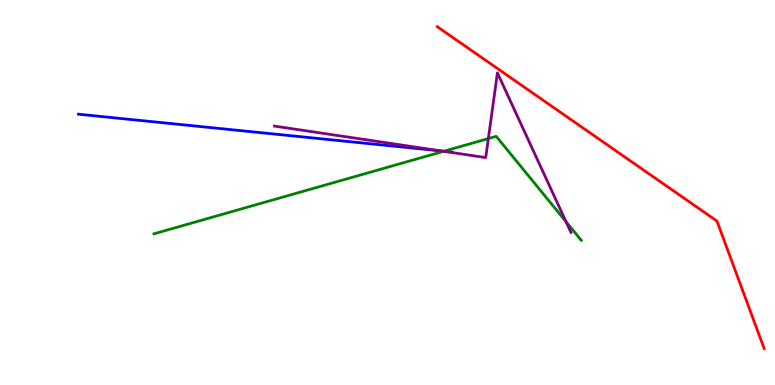[{'lines': ['blue', 'red'], 'intersections': []}, {'lines': ['green', 'red'], 'intersections': []}, {'lines': ['purple', 'red'], 'intersections': []}, {'lines': ['blue', 'green'], 'intersections': [{'x': 5.73, 'y': 6.07}]}, {'lines': ['blue', 'purple'], 'intersections': [{'x': 5.69, 'y': 6.08}]}, {'lines': ['green', 'purple'], 'intersections': [{'x': 5.72, 'y': 6.07}, {'x': 6.3, 'y': 6.4}, {'x': 7.3, 'y': 4.24}]}]